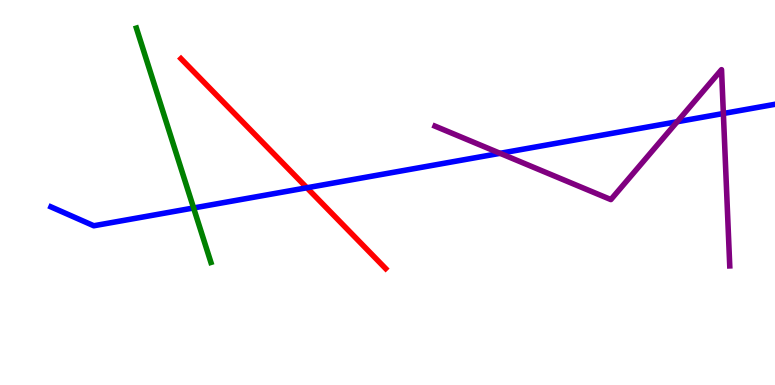[{'lines': ['blue', 'red'], 'intersections': [{'x': 3.96, 'y': 5.12}]}, {'lines': ['green', 'red'], 'intersections': []}, {'lines': ['purple', 'red'], 'intersections': []}, {'lines': ['blue', 'green'], 'intersections': [{'x': 2.5, 'y': 4.6}]}, {'lines': ['blue', 'purple'], 'intersections': [{'x': 6.45, 'y': 6.02}, {'x': 8.74, 'y': 6.84}, {'x': 9.33, 'y': 7.05}]}, {'lines': ['green', 'purple'], 'intersections': []}]